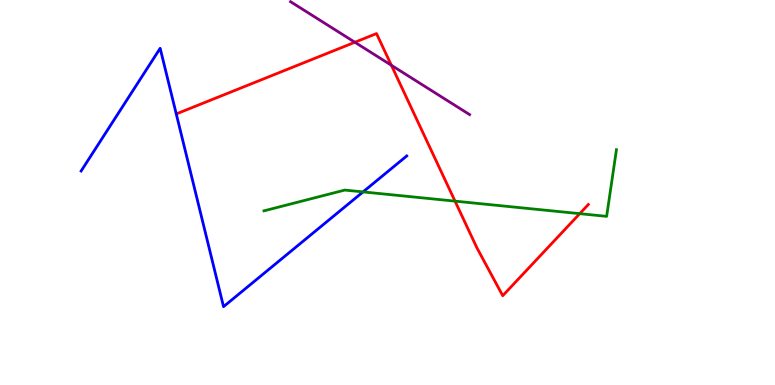[{'lines': ['blue', 'red'], 'intersections': []}, {'lines': ['green', 'red'], 'intersections': [{'x': 5.87, 'y': 4.78}, {'x': 7.48, 'y': 4.45}]}, {'lines': ['purple', 'red'], 'intersections': [{'x': 4.58, 'y': 8.9}, {'x': 5.05, 'y': 8.31}]}, {'lines': ['blue', 'green'], 'intersections': [{'x': 4.68, 'y': 5.02}]}, {'lines': ['blue', 'purple'], 'intersections': []}, {'lines': ['green', 'purple'], 'intersections': []}]